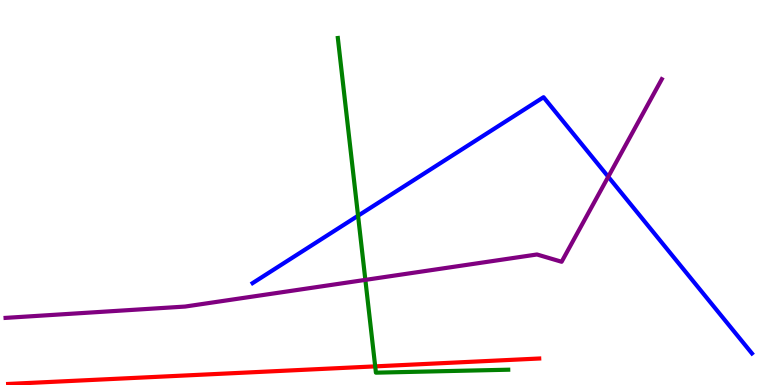[{'lines': ['blue', 'red'], 'intersections': []}, {'lines': ['green', 'red'], 'intersections': [{'x': 4.84, 'y': 0.484}]}, {'lines': ['purple', 'red'], 'intersections': []}, {'lines': ['blue', 'green'], 'intersections': [{'x': 4.62, 'y': 4.4}]}, {'lines': ['blue', 'purple'], 'intersections': [{'x': 7.85, 'y': 5.41}]}, {'lines': ['green', 'purple'], 'intersections': [{'x': 4.71, 'y': 2.73}]}]